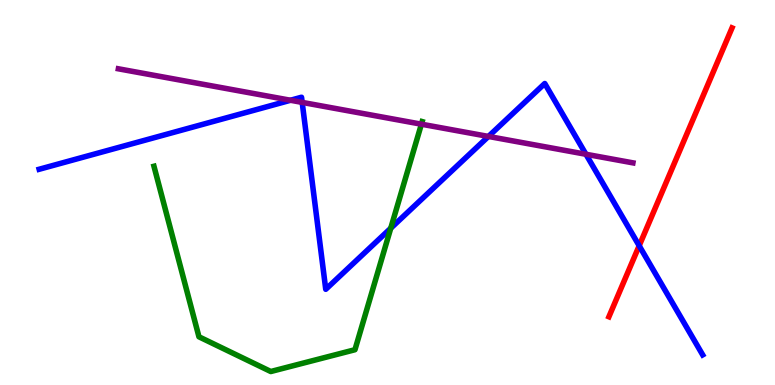[{'lines': ['blue', 'red'], 'intersections': [{'x': 8.25, 'y': 3.62}]}, {'lines': ['green', 'red'], 'intersections': []}, {'lines': ['purple', 'red'], 'intersections': []}, {'lines': ['blue', 'green'], 'intersections': [{'x': 5.04, 'y': 4.07}]}, {'lines': ['blue', 'purple'], 'intersections': [{'x': 3.75, 'y': 7.4}, {'x': 3.9, 'y': 7.34}, {'x': 6.3, 'y': 6.46}, {'x': 7.56, 'y': 5.99}]}, {'lines': ['green', 'purple'], 'intersections': [{'x': 5.44, 'y': 6.77}]}]